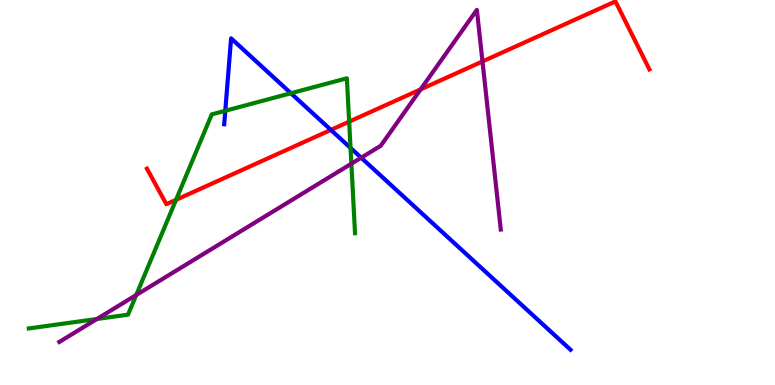[{'lines': ['blue', 'red'], 'intersections': [{'x': 4.27, 'y': 6.63}]}, {'lines': ['green', 'red'], 'intersections': [{'x': 2.27, 'y': 4.81}, {'x': 4.51, 'y': 6.84}]}, {'lines': ['purple', 'red'], 'intersections': [{'x': 5.43, 'y': 7.68}, {'x': 6.23, 'y': 8.4}]}, {'lines': ['blue', 'green'], 'intersections': [{'x': 2.91, 'y': 7.12}, {'x': 3.75, 'y': 7.58}, {'x': 4.52, 'y': 6.16}]}, {'lines': ['blue', 'purple'], 'intersections': [{'x': 4.66, 'y': 5.9}]}, {'lines': ['green', 'purple'], 'intersections': [{'x': 1.25, 'y': 1.71}, {'x': 1.76, 'y': 2.34}, {'x': 4.53, 'y': 5.75}]}]